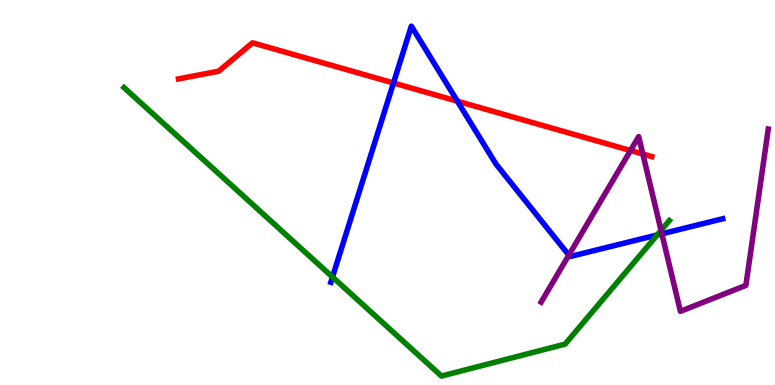[{'lines': ['blue', 'red'], 'intersections': [{'x': 5.08, 'y': 7.84}, {'x': 5.9, 'y': 7.37}]}, {'lines': ['green', 'red'], 'intersections': []}, {'lines': ['purple', 'red'], 'intersections': [{'x': 8.14, 'y': 6.09}, {'x': 8.29, 'y': 6.0}]}, {'lines': ['blue', 'green'], 'intersections': [{'x': 4.29, 'y': 2.8}, {'x': 8.48, 'y': 3.9}]}, {'lines': ['blue', 'purple'], 'intersections': [{'x': 7.34, 'y': 3.37}, {'x': 8.54, 'y': 3.93}]}, {'lines': ['green', 'purple'], 'intersections': [{'x': 8.53, 'y': 4.02}]}]